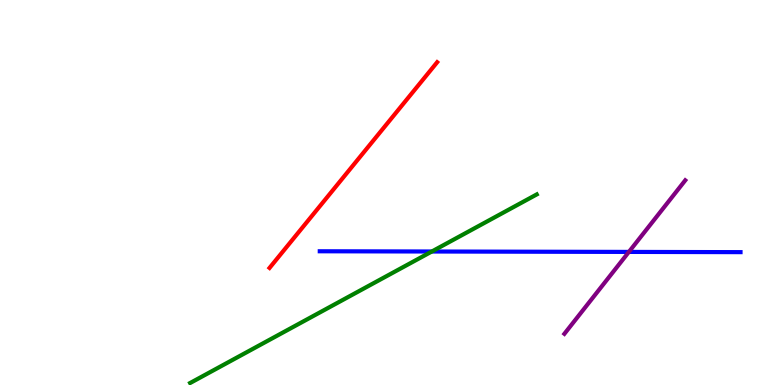[{'lines': ['blue', 'red'], 'intersections': []}, {'lines': ['green', 'red'], 'intersections': []}, {'lines': ['purple', 'red'], 'intersections': []}, {'lines': ['blue', 'green'], 'intersections': [{'x': 5.57, 'y': 3.47}]}, {'lines': ['blue', 'purple'], 'intersections': [{'x': 8.11, 'y': 3.46}]}, {'lines': ['green', 'purple'], 'intersections': []}]